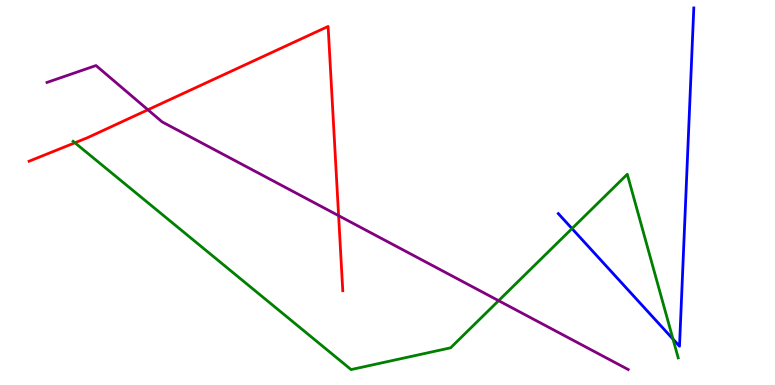[{'lines': ['blue', 'red'], 'intersections': []}, {'lines': ['green', 'red'], 'intersections': [{'x': 0.966, 'y': 6.29}]}, {'lines': ['purple', 'red'], 'intersections': [{'x': 1.91, 'y': 7.15}, {'x': 4.37, 'y': 4.4}]}, {'lines': ['blue', 'green'], 'intersections': [{'x': 7.38, 'y': 4.06}, {'x': 8.68, 'y': 1.19}]}, {'lines': ['blue', 'purple'], 'intersections': []}, {'lines': ['green', 'purple'], 'intersections': [{'x': 6.43, 'y': 2.19}]}]